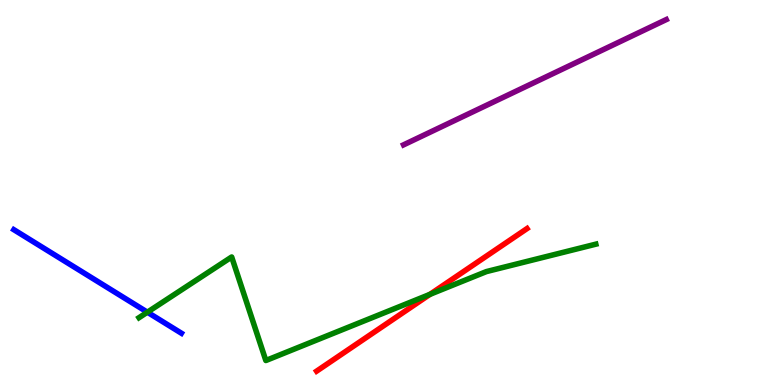[{'lines': ['blue', 'red'], 'intersections': []}, {'lines': ['green', 'red'], 'intersections': [{'x': 5.55, 'y': 2.35}]}, {'lines': ['purple', 'red'], 'intersections': []}, {'lines': ['blue', 'green'], 'intersections': [{'x': 1.9, 'y': 1.89}]}, {'lines': ['blue', 'purple'], 'intersections': []}, {'lines': ['green', 'purple'], 'intersections': []}]